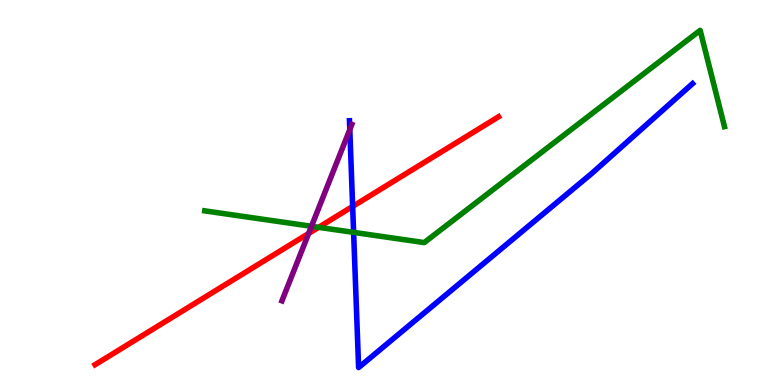[{'lines': ['blue', 'red'], 'intersections': [{'x': 4.55, 'y': 4.64}]}, {'lines': ['green', 'red'], 'intersections': [{'x': 4.11, 'y': 4.1}]}, {'lines': ['purple', 'red'], 'intersections': [{'x': 3.98, 'y': 3.94}]}, {'lines': ['blue', 'green'], 'intersections': [{'x': 4.56, 'y': 3.96}]}, {'lines': ['blue', 'purple'], 'intersections': [{'x': 4.51, 'y': 6.63}]}, {'lines': ['green', 'purple'], 'intersections': [{'x': 4.02, 'y': 4.12}]}]